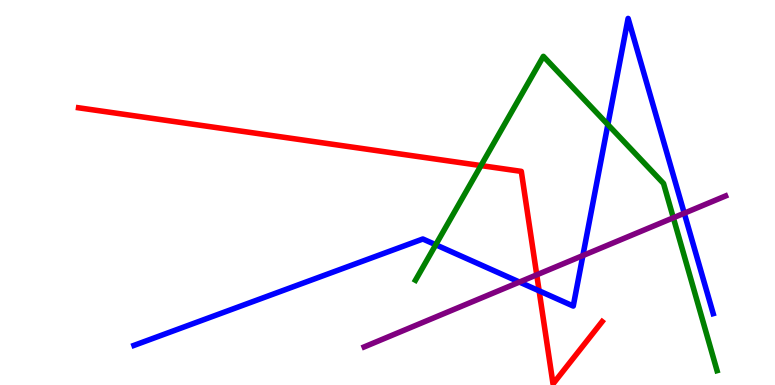[{'lines': ['blue', 'red'], 'intersections': [{'x': 6.96, 'y': 2.45}]}, {'lines': ['green', 'red'], 'intersections': [{'x': 6.21, 'y': 5.7}]}, {'lines': ['purple', 'red'], 'intersections': [{'x': 6.93, 'y': 2.86}]}, {'lines': ['blue', 'green'], 'intersections': [{'x': 5.62, 'y': 3.64}, {'x': 7.84, 'y': 6.76}]}, {'lines': ['blue', 'purple'], 'intersections': [{'x': 6.7, 'y': 2.67}, {'x': 7.52, 'y': 3.36}, {'x': 8.83, 'y': 4.46}]}, {'lines': ['green', 'purple'], 'intersections': [{'x': 8.69, 'y': 4.34}]}]